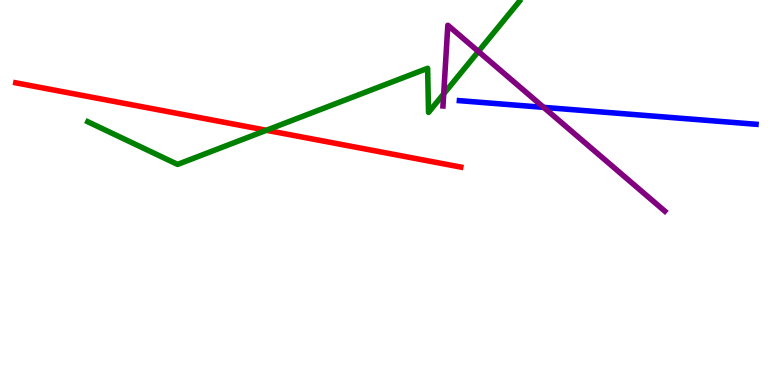[{'lines': ['blue', 'red'], 'intersections': []}, {'lines': ['green', 'red'], 'intersections': [{'x': 3.44, 'y': 6.62}]}, {'lines': ['purple', 'red'], 'intersections': []}, {'lines': ['blue', 'green'], 'intersections': []}, {'lines': ['blue', 'purple'], 'intersections': [{'x': 7.01, 'y': 7.21}]}, {'lines': ['green', 'purple'], 'intersections': [{'x': 5.73, 'y': 7.56}, {'x': 6.17, 'y': 8.66}]}]